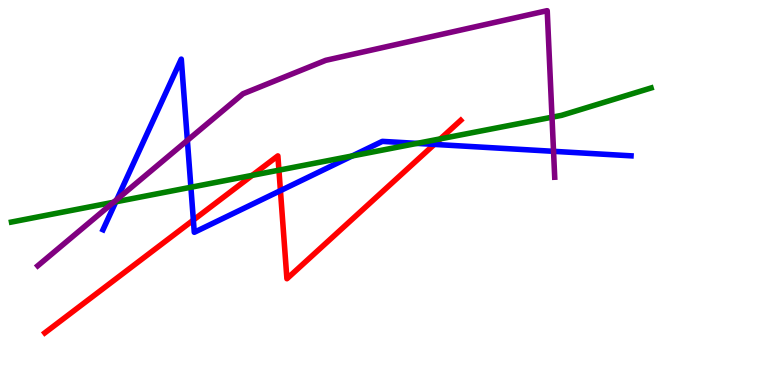[{'lines': ['blue', 'red'], 'intersections': [{'x': 2.49, 'y': 4.28}, {'x': 3.62, 'y': 5.05}, {'x': 5.6, 'y': 6.25}]}, {'lines': ['green', 'red'], 'intersections': [{'x': 3.25, 'y': 5.45}, {'x': 3.6, 'y': 5.58}, {'x': 5.68, 'y': 6.39}]}, {'lines': ['purple', 'red'], 'intersections': []}, {'lines': ['blue', 'green'], 'intersections': [{'x': 1.49, 'y': 4.76}, {'x': 2.46, 'y': 5.14}, {'x': 4.54, 'y': 5.95}, {'x': 5.38, 'y': 6.28}]}, {'lines': ['blue', 'purple'], 'intersections': [{'x': 1.51, 'y': 4.82}, {'x': 2.42, 'y': 6.35}, {'x': 7.14, 'y': 6.07}]}, {'lines': ['green', 'purple'], 'intersections': [{'x': 1.47, 'y': 4.75}, {'x': 7.12, 'y': 6.96}]}]